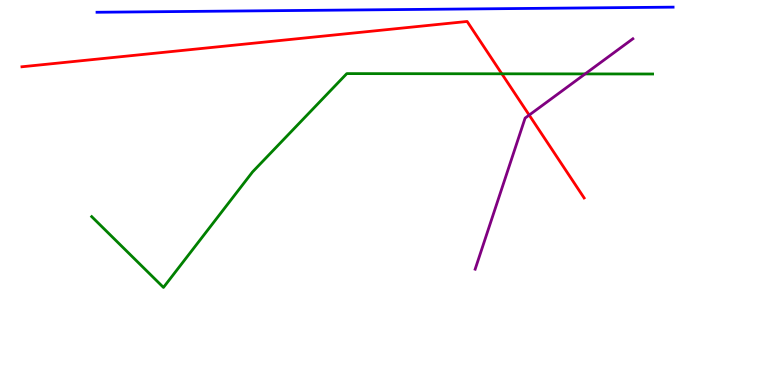[{'lines': ['blue', 'red'], 'intersections': []}, {'lines': ['green', 'red'], 'intersections': [{'x': 6.48, 'y': 8.08}]}, {'lines': ['purple', 'red'], 'intersections': [{'x': 6.83, 'y': 7.01}]}, {'lines': ['blue', 'green'], 'intersections': []}, {'lines': ['blue', 'purple'], 'intersections': []}, {'lines': ['green', 'purple'], 'intersections': [{'x': 7.55, 'y': 8.08}]}]